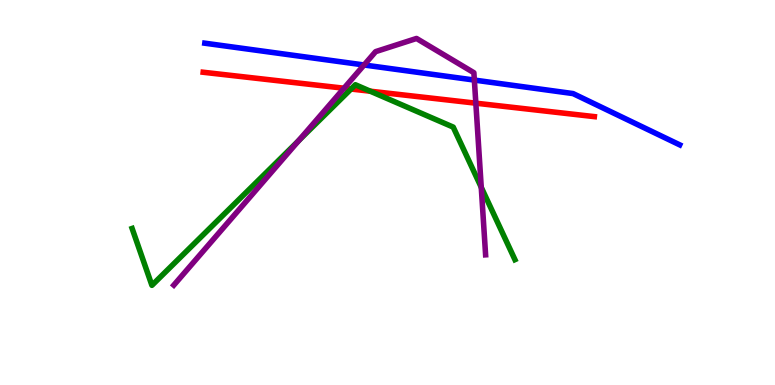[{'lines': ['blue', 'red'], 'intersections': []}, {'lines': ['green', 'red'], 'intersections': [{'x': 4.53, 'y': 7.69}, {'x': 4.78, 'y': 7.63}]}, {'lines': ['purple', 'red'], 'intersections': [{'x': 4.44, 'y': 7.71}, {'x': 6.14, 'y': 7.32}]}, {'lines': ['blue', 'green'], 'intersections': []}, {'lines': ['blue', 'purple'], 'intersections': [{'x': 4.7, 'y': 8.31}, {'x': 6.12, 'y': 7.92}]}, {'lines': ['green', 'purple'], 'intersections': [{'x': 3.85, 'y': 6.35}, {'x': 6.21, 'y': 5.13}]}]